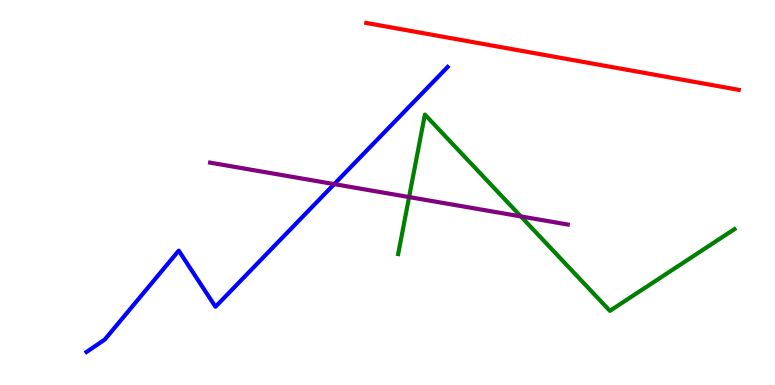[{'lines': ['blue', 'red'], 'intersections': []}, {'lines': ['green', 'red'], 'intersections': []}, {'lines': ['purple', 'red'], 'intersections': []}, {'lines': ['blue', 'green'], 'intersections': []}, {'lines': ['blue', 'purple'], 'intersections': [{'x': 4.31, 'y': 5.22}]}, {'lines': ['green', 'purple'], 'intersections': [{'x': 5.28, 'y': 4.88}, {'x': 6.72, 'y': 4.38}]}]